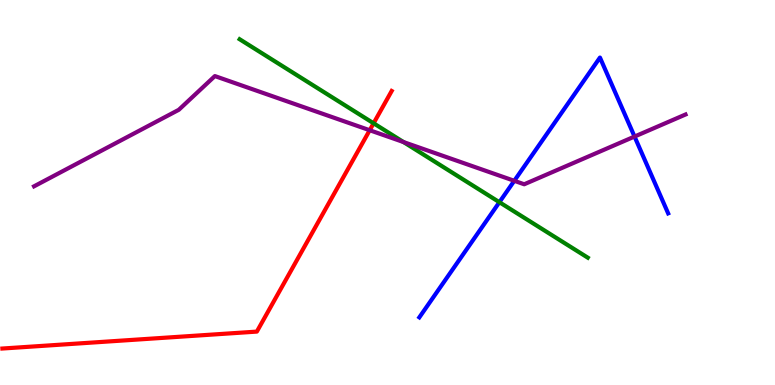[{'lines': ['blue', 'red'], 'intersections': []}, {'lines': ['green', 'red'], 'intersections': [{'x': 4.82, 'y': 6.8}]}, {'lines': ['purple', 'red'], 'intersections': [{'x': 4.77, 'y': 6.62}]}, {'lines': ['blue', 'green'], 'intersections': [{'x': 6.44, 'y': 4.75}]}, {'lines': ['blue', 'purple'], 'intersections': [{'x': 6.64, 'y': 5.3}, {'x': 8.19, 'y': 6.45}]}, {'lines': ['green', 'purple'], 'intersections': [{'x': 5.21, 'y': 6.31}]}]